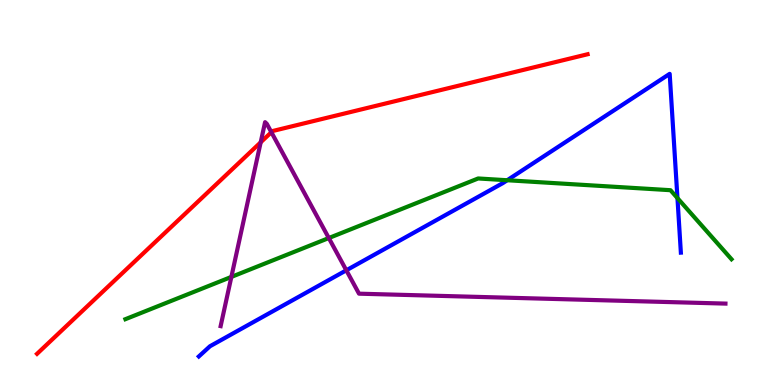[{'lines': ['blue', 'red'], 'intersections': []}, {'lines': ['green', 'red'], 'intersections': []}, {'lines': ['purple', 'red'], 'intersections': [{'x': 3.36, 'y': 6.3}, {'x': 3.5, 'y': 6.57}]}, {'lines': ['blue', 'green'], 'intersections': [{'x': 6.54, 'y': 5.32}, {'x': 8.74, 'y': 4.85}]}, {'lines': ['blue', 'purple'], 'intersections': [{'x': 4.47, 'y': 2.98}]}, {'lines': ['green', 'purple'], 'intersections': [{'x': 2.99, 'y': 2.81}, {'x': 4.24, 'y': 3.82}]}]